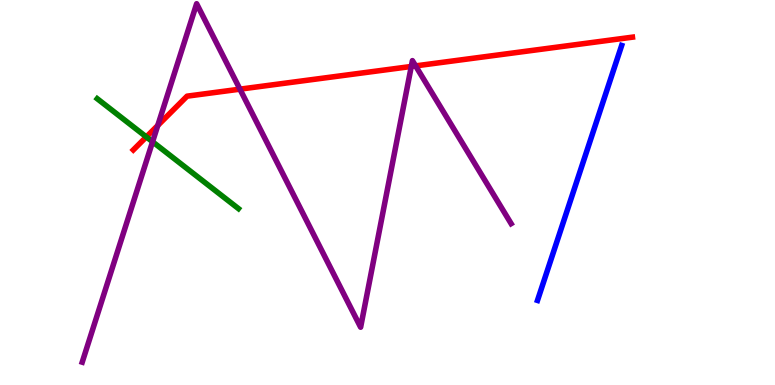[{'lines': ['blue', 'red'], 'intersections': []}, {'lines': ['green', 'red'], 'intersections': [{'x': 1.89, 'y': 6.44}]}, {'lines': ['purple', 'red'], 'intersections': [{'x': 2.04, 'y': 6.74}, {'x': 3.1, 'y': 7.68}, {'x': 5.31, 'y': 8.27}, {'x': 5.36, 'y': 8.29}]}, {'lines': ['blue', 'green'], 'intersections': []}, {'lines': ['blue', 'purple'], 'intersections': []}, {'lines': ['green', 'purple'], 'intersections': [{'x': 1.97, 'y': 6.32}]}]